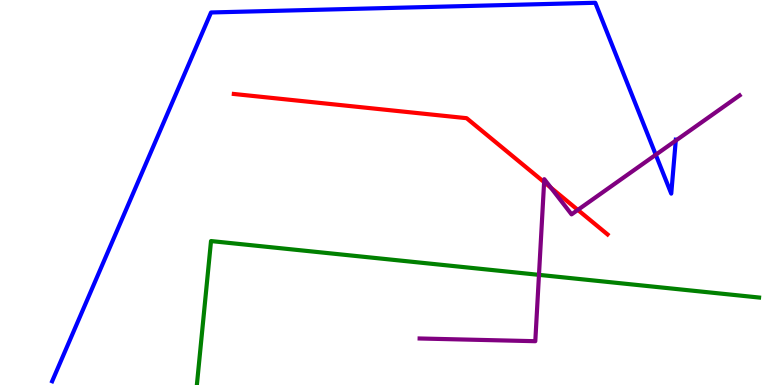[{'lines': ['blue', 'red'], 'intersections': []}, {'lines': ['green', 'red'], 'intersections': []}, {'lines': ['purple', 'red'], 'intersections': [{'x': 7.02, 'y': 5.27}, {'x': 7.11, 'y': 5.12}, {'x': 7.46, 'y': 4.55}]}, {'lines': ['blue', 'green'], 'intersections': []}, {'lines': ['blue', 'purple'], 'intersections': [{'x': 8.46, 'y': 5.98}, {'x': 8.72, 'y': 6.35}]}, {'lines': ['green', 'purple'], 'intersections': [{'x': 6.95, 'y': 2.86}]}]